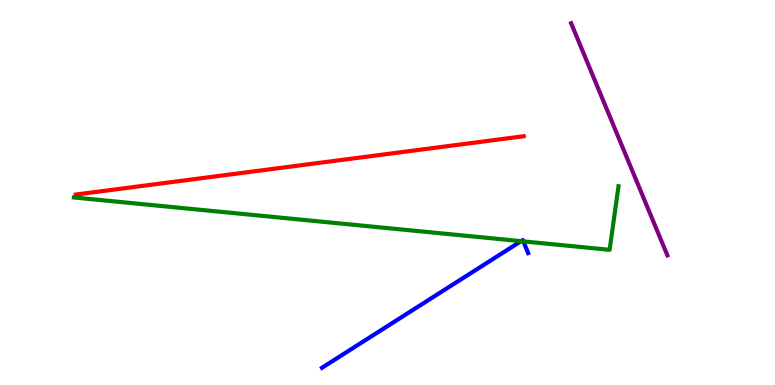[{'lines': ['blue', 'red'], 'intersections': []}, {'lines': ['green', 'red'], 'intersections': []}, {'lines': ['purple', 'red'], 'intersections': []}, {'lines': ['blue', 'green'], 'intersections': [{'x': 6.72, 'y': 3.74}, {'x': 6.75, 'y': 3.73}]}, {'lines': ['blue', 'purple'], 'intersections': []}, {'lines': ['green', 'purple'], 'intersections': []}]